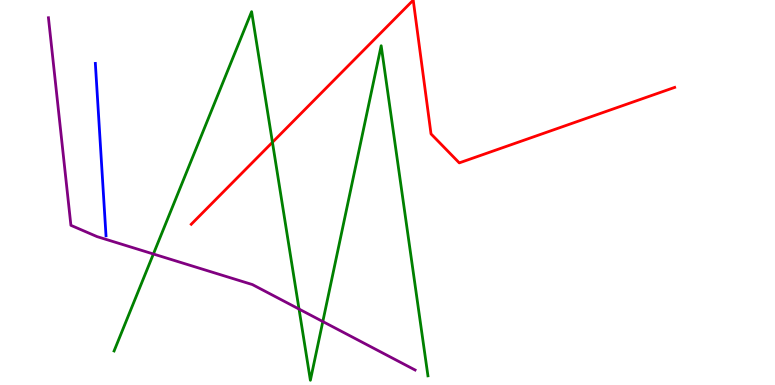[{'lines': ['blue', 'red'], 'intersections': []}, {'lines': ['green', 'red'], 'intersections': [{'x': 3.52, 'y': 6.3}]}, {'lines': ['purple', 'red'], 'intersections': []}, {'lines': ['blue', 'green'], 'intersections': []}, {'lines': ['blue', 'purple'], 'intersections': []}, {'lines': ['green', 'purple'], 'intersections': [{'x': 1.98, 'y': 3.4}, {'x': 3.86, 'y': 1.97}, {'x': 4.17, 'y': 1.65}]}]